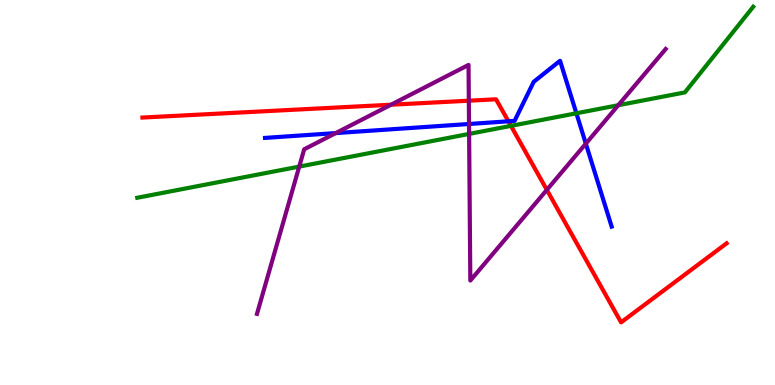[{'lines': ['blue', 'red'], 'intersections': [{'x': 6.56, 'y': 6.85}]}, {'lines': ['green', 'red'], 'intersections': [{'x': 6.59, 'y': 6.73}]}, {'lines': ['purple', 'red'], 'intersections': [{'x': 5.05, 'y': 7.28}, {'x': 6.05, 'y': 7.38}, {'x': 7.06, 'y': 5.07}]}, {'lines': ['blue', 'green'], 'intersections': [{'x': 7.44, 'y': 7.06}]}, {'lines': ['blue', 'purple'], 'intersections': [{'x': 4.33, 'y': 6.54}, {'x': 6.05, 'y': 6.78}, {'x': 7.56, 'y': 6.27}]}, {'lines': ['green', 'purple'], 'intersections': [{'x': 3.86, 'y': 5.67}, {'x': 6.05, 'y': 6.52}, {'x': 7.98, 'y': 7.27}]}]